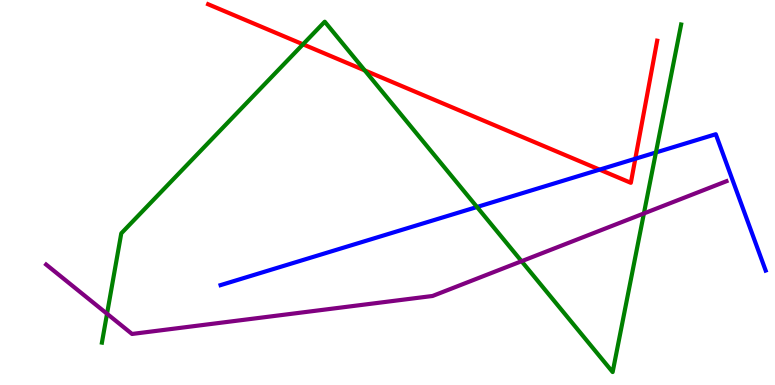[{'lines': ['blue', 'red'], 'intersections': [{'x': 7.74, 'y': 5.59}, {'x': 8.2, 'y': 5.88}]}, {'lines': ['green', 'red'], 'intersections': [{'x': 3.91, 'y': 8.85}, {'x': 4.71, 'y': 8.17}]}, {'lines': ['purple', 'red'], 'intersections': []}, {'lines': ['blue', 'green'], 'intersections': [{'x': 6.15, 'y': 4.62}, {'x': 8.46, 'y': 6.04}]}, {'lines': ['blue', 'purple'], 'intersections': []}, {'lines': ['green', 'purple'], 'intersections': [{'x': 1.38, 'y': 1.85}, {'x': 6.73, 'y': 3.22}, {'x': 8.31, 'y': 4.46}]}]